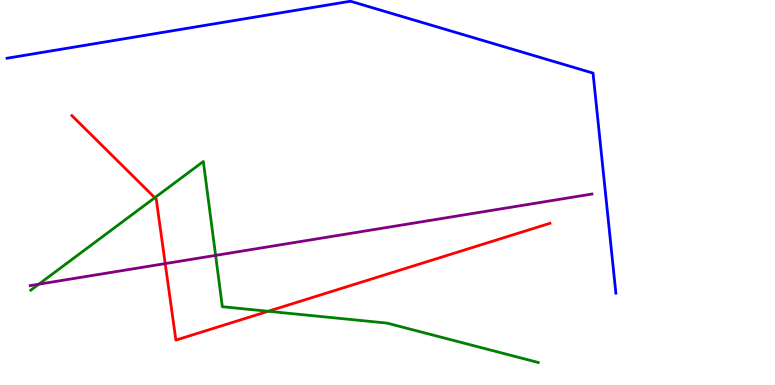[{'lines': ['blue', 'red'], 'intersections': []}, {'lines': ['green', 'red'], 'intersections': [{'x': 2.0, 'y': 4.86}, {'x': 3.46, 'y': 1.92}]}, {'lines': ['purple', 'red'], 'intersections': [{'x': 2.13, 'y': 3.15}]}, {'lines': ['blue', 'green'], 'intersections': []}, {'lines': ['blue', 'purple'], 'intersections': []}, {'lines': ['green', 'purple'], 'intersections': [{'x': 0.501, 'y': 2.62}, {'x': 2.78, 'y': 3.37}]}]